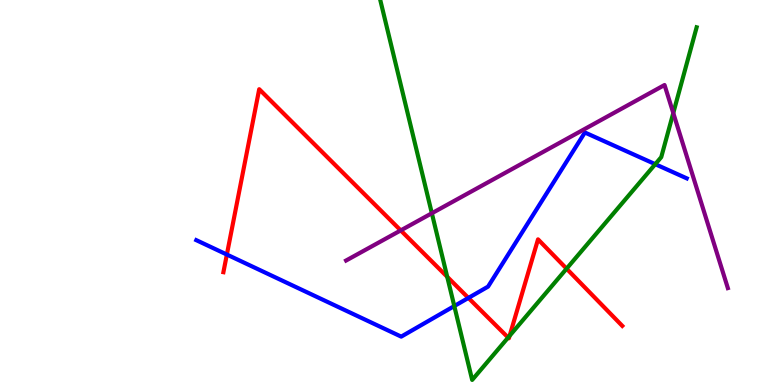[{'lines': ['blue', 'red'], 'intersections': [{'x': 2.93, 'y': 3.39}, {'x': 6.04, 'y': 2.26}]}, {'lines': ['green', 'red'], 'intersections': [{'x': 5.77, 'y': 2.81}, {'x': 6.56, 'y': 1.23}, {'x': 6.58, 'y': 1.28}, {'x': 7.31, 'y': 3.02}]}, {'lines': ['purple', 'red'], 'intersections': [{'x': 5.17, 'y': 4.02}]}, {'lines': ['blue', 'green'], 'intersections': [{'x': 5.86, 'y': 2.05}, {'x': 8.46, 'y': 5.74}]}, {'lines': ['blue', 'purple'], 'intersections': []}, {'lines': ['green', 'purple'], 'intersections': [{'x': 5.57, 'y': 4.46}, {'x': 8.69, 'y': 7.06}]}]